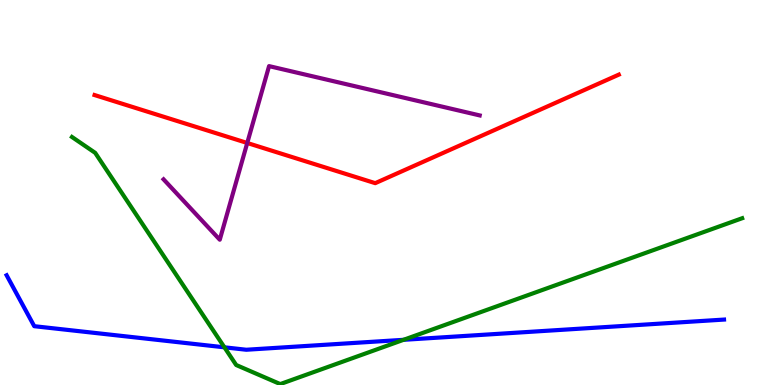[{'lines': ['blue', 'red'], 'intersections': []}, {'lines': ['green', 'red'], 'intersections': []}, {'lines': ['purple', 'red'], 'intersections': [{'x': 3.19, 'y': 6.29}]}, {'lines': ['blue', 'green'], 'intersections': [{'x': 2.9, 'y': 0.979}, {'x': 5.21, 'y': 1.17}]}, {'lines': ['blue', 'purple'], 'intersections': []}, {'lines': ['green', 'purple'], 'intersections': []}]